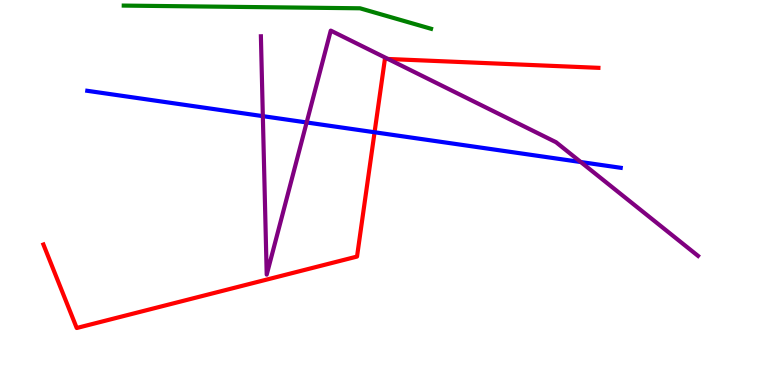[{'lines': ['blue', 'red'], 'intersections': [{'x': 4.83, 'y': 6.56}]}, {'lines': ['green', 'red'], 'intersections': []}, {'lines': ['purple', 'red'], 'intersections': [{'x': 5.01, 'y': 8.47}]}, {'lines': ['blue', 'green'], 'intersections': []}, {'lines': ['blue', 'purple'], 'intersections': [{'x': 3.39, 'y': 6.98}, {'x': 3.96, 'y': 6.82}, {'x': 7.49, 'y': 5.79}]}, {'lines': ['green', 'purple'], 'intersections': []}]